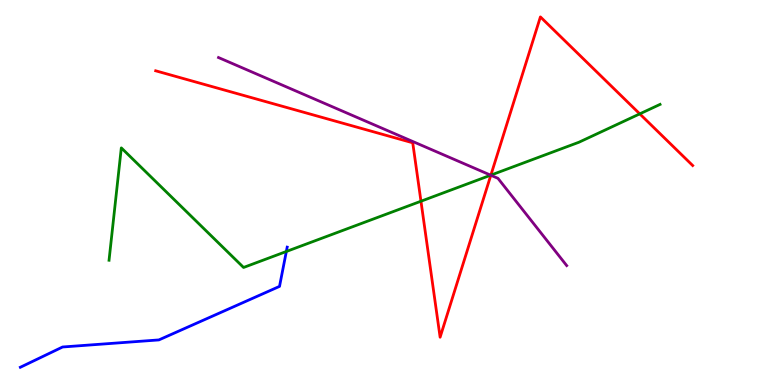[{'lines': ['blue', 'red'], 'intersections': []}, {'lines': ['green', 'red'], 'intersections': [{'x': 5.43, 'y': 4.77}, {'x': 6.33, 'y': 5.45}, {'x': 8.25, 'y': 7.04}]}, {'lines': ['purple', 'red'], 'intersections': [{'x': 6.33, 'y': 5.45}]}, {'lines': ['blue', 'green'], 'intersections': [{'x': 3.69, 'y': 3.47}]}, {'lines': ['blue', 'purple'], 'intersections': []}, {'lines': ['green', 'purple'], 'intersections': [{'x': 6.33, 'y': 5.45}]}]